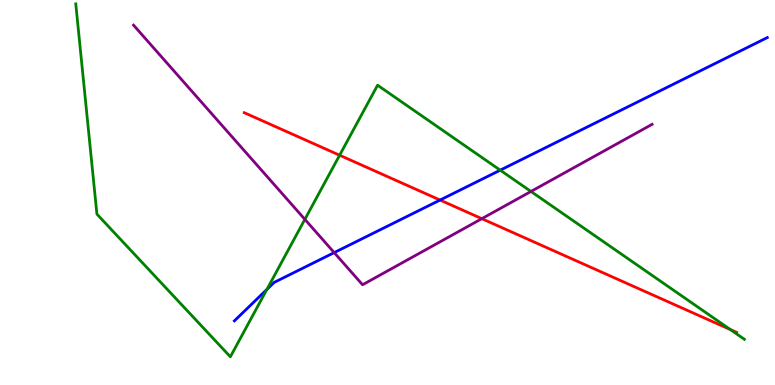[{'lines': ['blue', 'red'], 'intersections': [{'x': 5.68, 'y': 4.8}]}, {'lines': ['green', 'red'], 'intersections': [{'x': 4.38, 'y': 5.97}, {'x': 9.42, 'y': 1.44}]}, {'lines': ['purple', 'red'], 'intersections': [{'x': 6.22, 'y': 4.32}]}, {'lines': ['blue', 'green'], 'intersections': [{'x': 3.44, 'y': 2.48}, {'x': 6.45, 'y': 5.58}]}, {'lines': ['blue', 'purple'], 'intersections': [{'x': 4.31, 'y': 3.44}]}, {'lines': ['green', 'purple'], 'intersections': [{'x': 3.93, 'y': 4.3}, {'x': 6.85, 'y': 5.03}]}]